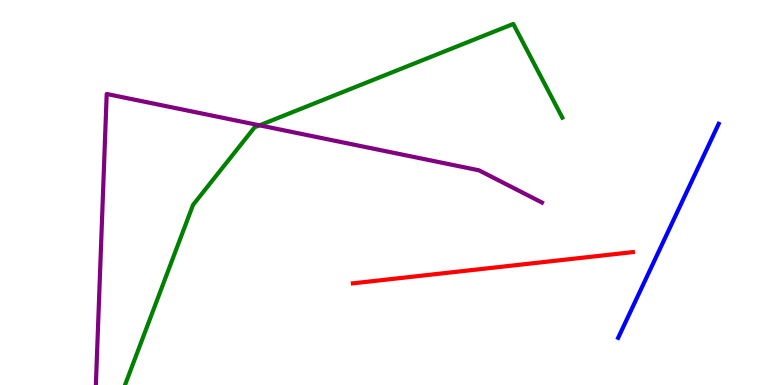[{'lines': ['blue', 'red'], 'intersections': []}, {'lines': ['green', 'red'], 'intersections': []}, {'lines': ['purple', 'red'], 'intersections': []}, {'lines': ['blue', 'green'], 'intersections': []}, {'lines': ['blue', 'purple'], 'intersections': []}, {'lines': ['green', 'purple'], 'intersections': [{'x': 3.35, 'y': 6.74}]}]